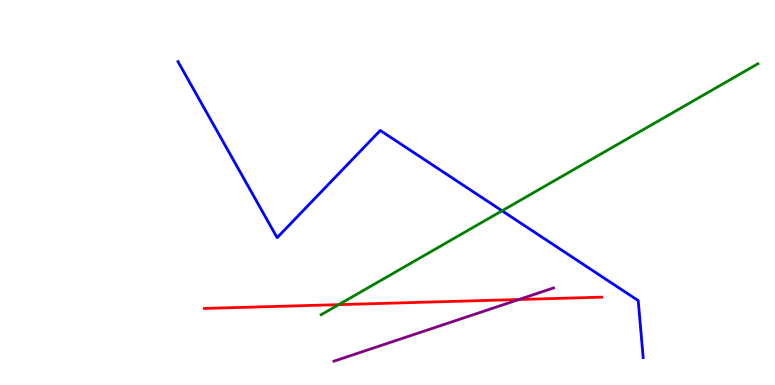[{'lines': ['blue', 'red'], 'intersections': []}, {'lines': ['green', 'red'], 'intersections': [{'x': 4.37, 'y': 2.09}]}, {'lines': ['purple', 'red'], 'intersections': [{'x': 6.7, 'y': 2.22}]}, {'lines': ['blue', 'green'], 'intersections': [{'x': 6.48, 'y': 4.53}]}, {'lines': ['blue', 'purple'], 'intersections': []}, {'lines': ['green', 'purple'], 'intersections': []}]